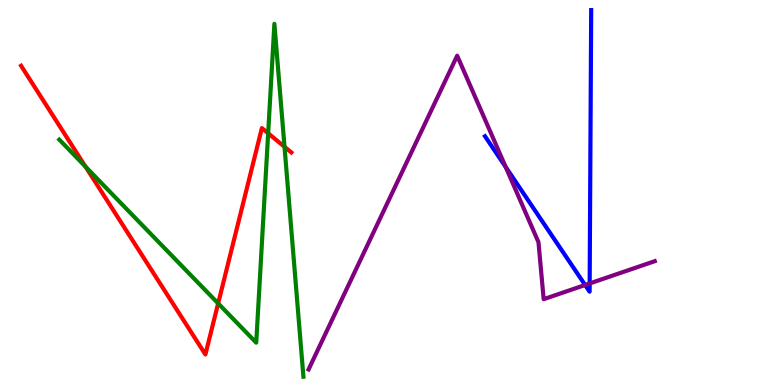[{'lines': ['blue', 'red'], 'intersections': []}, {'lines': ['green', 'red'], 'intersections': [{'x': 1.1, 'y': 5.67}, {'x': 2.81, 'y': 2.12}, {'x': 3.46, 'y': 6.54}, {'x': 3.67, 'y': 6.19}]}, {'lines': ['purple', 'red'], 'intersections': []}, {'lines': ['blue', 'green'], 'intersections': []}, {'lines': ['blue', 'purple'], 'intersections': [{'x': 6.53, 'y': 5.66}, {'x': 7.55, 'y': 2.6}, {'x': 7.61, 'y': 2.64}]}, {'lines': ['green', 'purple'], 'intersections': []}]